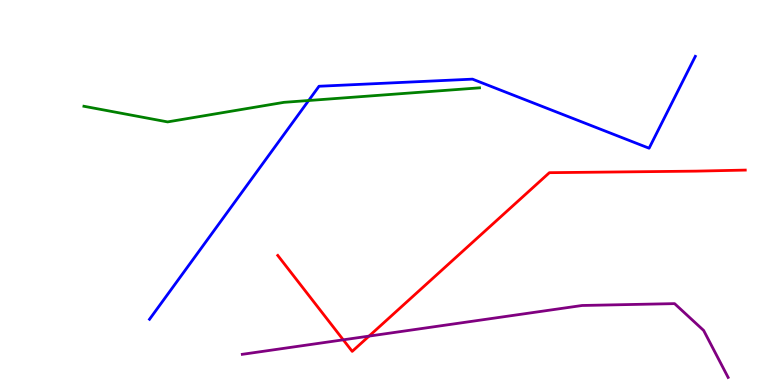[{'lines': ['blue', 'red'], 'intersections': []}, {'lines': ['green', 'red'], 'intersections': []}, {'lines': ['purple', 'red'], 'intersections': [{'x': 4.43, 'y': 1.17}, {'x': 4.76, 'y': 1.27}]}, {'lines': ['blue', 'green'], 'intersections': [{'x': 3.98, 'y': 7.39}]}, {'lines': ['blue', 'purple'], 'intersections': []}, {'lines': ['green', 'purple'], 'intersections': []}]